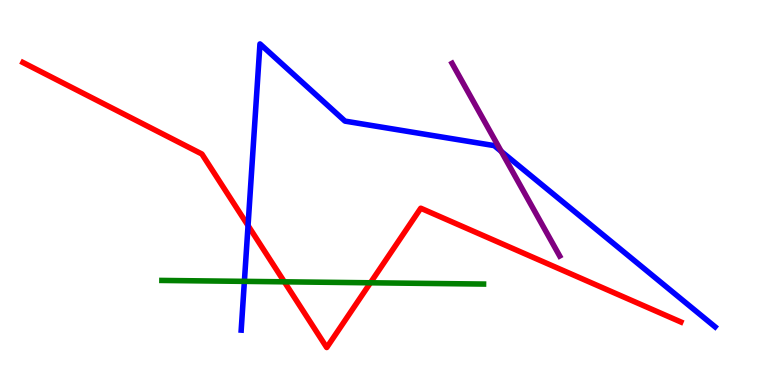[{'lines': ['blue', 'red'], 'intersections': [{'x': 3.2, 'y': 4.14}]}, {'lines': ['green', 'red'], 'intersections': [{'x': 3.67, 'y': 2.68}, {'x': 4.78, 'y': 2.65}]}, {'lines': ['purple', 'red'], 'intersections': []}, {'lines': ['blue', 'green'], 'intersections': [{'x': 3.15, 'y': 2.69}]}, {'lines': ['blue', 'purple'], 'intersections': [{'x': 6.47, 'y': 6.07}]}, {'lines': ['green', 'purple'], 'intersections': []}]